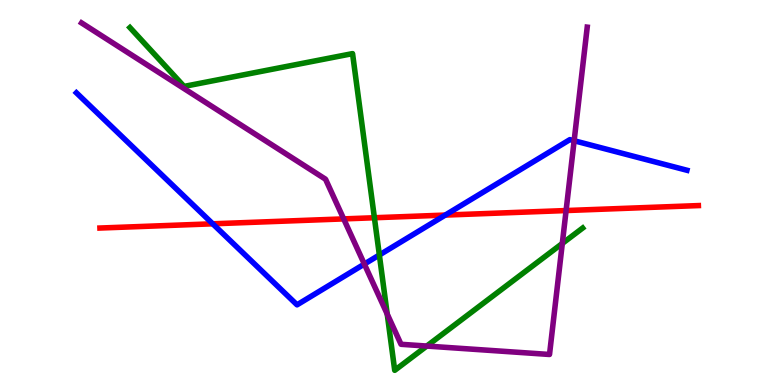[{'lines': ['blue', 'red'], 'intersections': [{'x': 2.74, 'y': 4.19}, {'x': 5.75, 'y': 4.41}]}, {'lines': ['green', 'red'], 'intersections': [{'x': 4.83, 'y': 4.34}]}, {'lines': ['purple', 'red'], 'intersections': [{'x': 4.43, 'y': 4.31}, {'x': 7.3, 'y': 4.53}]}, {'lines': ['blue', 'green'], 'intersections': [{'x': 4.89, 'y': 3.38}]}, {'lines': ['blue', 'purple'], 'intersections': [{'x': 4.7, 'y': 3.14}, {'x': 7.41, 'y': 6.34}]}, {'lines': ['green', 'purple'], 'intersections': [{'x': 5.0, 'y': 1.84}, {'x': 5.51, 'y': 1.01}, {'x': 7.26, 'y': 3.68}]}]